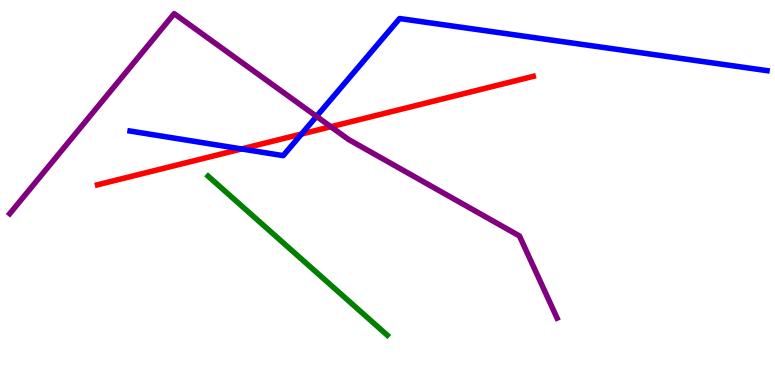[{'lines': ['blue', 'red'], 'intersections': [{'x': 3.12, 'y': 6.13}, {'x': 3.89, 'y': 6.52}]}, {'lines': ['green', 'red'], 'intersections': []}, {'lines': ['purple', 'red'], 'intersections': [{'x': 4.27, 'y': 6.71}]}, {'lines': ['blue', 'green'], 'intersections': []}, {'lines': ['blue', 'purple'], 'intersections': [{'x': 4.08, 'y': 6.98}]}, {'lines': ['green', 'purple'], 'intersections': []}]